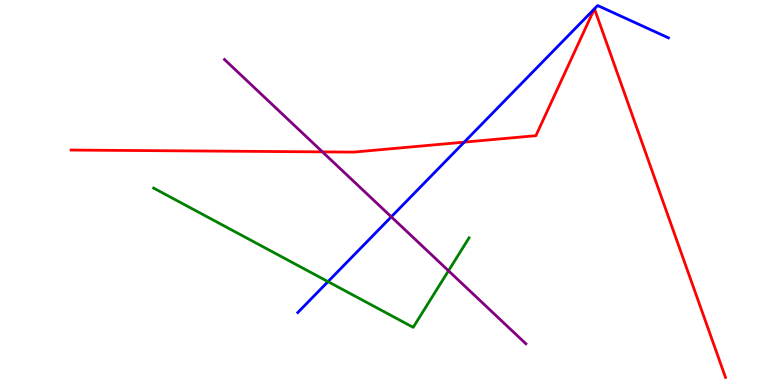[{'lines': ['blue', 'red'], 'intersections': [{'x': 5.99, 'y': 6.31}, {'x': 7.67, 'y': 9.77}, {'x': 7.67, 'y': 9.77}]}, {'lines': ['green', 'red'], 'intersections': []}, {'lines': ['purple', 'red'], 'intersections': [{'x': 4.16, 'y': 6.06}]}, {'lines': ['blue', 'green'], 'intersections': [{'x': 4.23, 'y': 2.68}]}, {'lines': ['blue', 'purple'], 'intersections': [{'x': 5.05, 'y': 4.37}]}, {'lines': ['green', 'purple'], 'intersections': [{'x': 5.79, 'y': 2.97}]}]